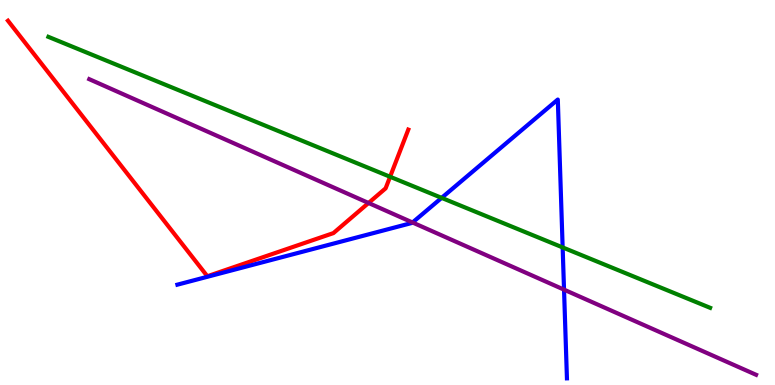[{'lines': ['blue', 'red'], 'intersections': []}, {'lines': ['green', 'red'], 'intersections': [{'x': 5.03, 'y': 5.41}]}, {'lines': ['purple', 'red'], 'intersections': [{'x': 4.76, 'y': 4.73}]}, {'lines': ['blue', 'green'], 'intersections': [{'x': 5.7, 'y': 4.86}, {'x': 7.26, 'y': 3.57}]}, {'lines': ['blue', 'purple'], 'intersections': [{'x': 5.32, 'y': 4.22}, {'x': 7.28, 'y': 2.48}]}, {'lines': ['green', 'purple'], 'intersections': []}]